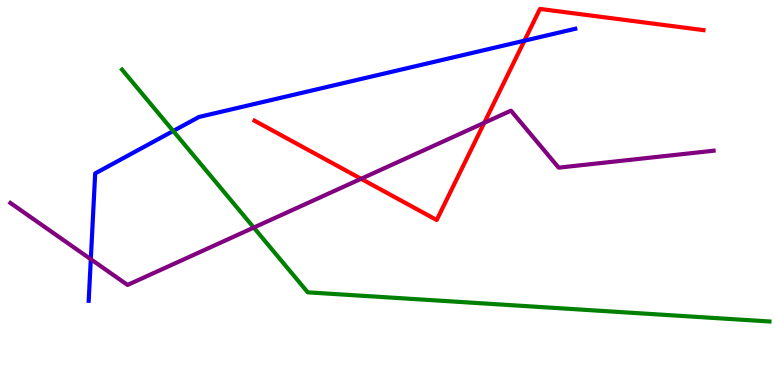[{'lines': ['blue', 'red'], 'intersections': [{'x': 6.77, 'y': 8.94}]}, {'lines': ['green', 'red'], 'intersections': []}, {'lines': ['purple', 'red'], 'intersections': [{'x': 4.66, 'y': 5.36}, {'x': 6.25, 'y': 6.81}]}, {'lines': ['blue', 'green'], 'intersections': [{'x': 2.23, 'y': 6.6}]}, {'lines': ['blue', 'purple'], 'intersections': [{'x': 1.17, 'y': 3.27}]}, {'lines': ['green', 'purple'], 'intersections': [{'x': 3.27, 'y': 4.09}]}]